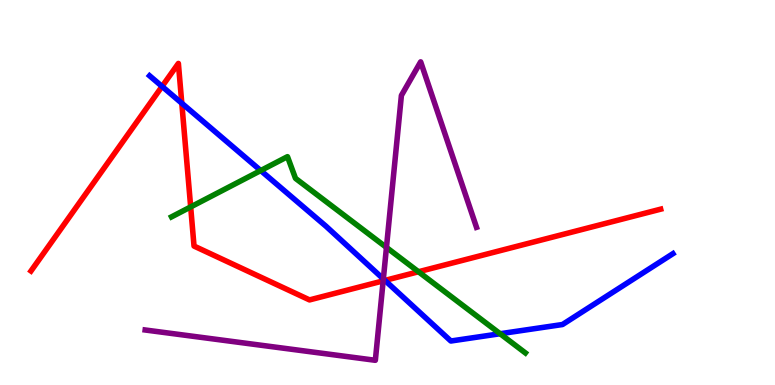[{'lines': ['blue', 'red'], 'intersections': [{'x': 2.09, 'y': 7.76}, {'x': 2.35, 'y': 7.32}, {'x': 4.97, 'y': 2.72}]}, {'lines': ['green', 'red'], 'intersections': [{'x': 2.46, 'y': 4.63}, {'x': 5.4, 'y': 2.94}]}, {'lines': ['purple', 'red'], 'intersections': [{'x': 4.94, 'y': 2.7}]}, {'lines': ['blue', 'green'], 'intersections': [{'x': 3.36, 'y': 5.57}, {'x': 6.45, 'y': 1.33}]}, {'lines': ['blue', 'purple'], 'intersections': [{'x': 4.95, 'y': 2.75}]}, {'lines': ['green', 'purple'], 'intersections': [{'x': 4.99, 'y': 3.57}]}]